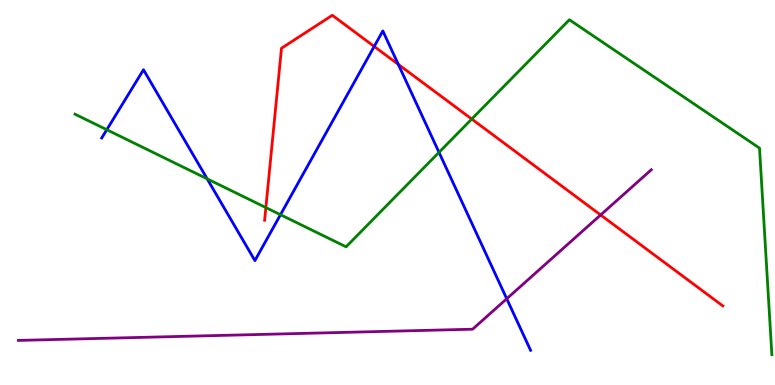[{'lines': ['blue', 'red'], 'intersections': [{'x': 4.83, 'y': 8.79}, {'x': 5.14, 'y': 8.33}]}, {'lines': ['green', 'red'], 'intersections': [{'x': 3.43, 'y': 4.61}, {'x': 6.09, 'y': 6.91}]}, {'lines': ['purple', 'red'], 'intersections': [{'x': 7.75, 'y': 4.42}]}, {'lines': ['blue', 'green'], 'intersections': [{'x': 1.38, 'y': 6.63}, {'x': 2.67, 'y': 5.35}, {'x': 3.62, 'y': 4.42}, {'x': 5.66, 'y': 6.04}]}, {'lines': ['blue', 'purple'], 'intersections': [{'x': 6.54, 'y': 2.24}]}, {'lines': ['green', 'purple'], 'intersections': []}]